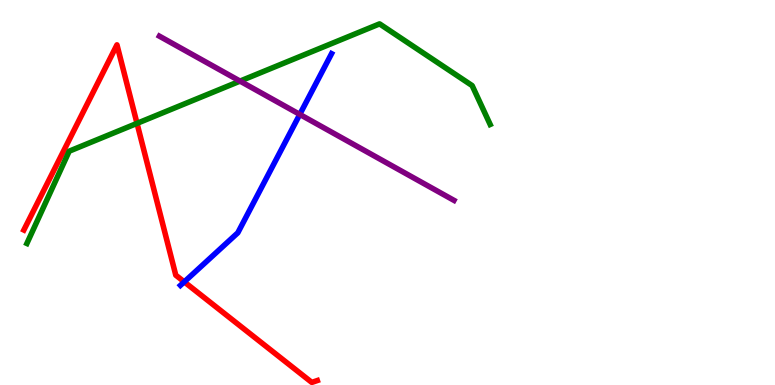[{'lines': ['blue', 'red'], 'intersections': [{'x': 2.38, 'y': 2.68}]}, {'lines': ['green', 'red'], 'intersections': [{'x': 1.77, 'y': 6.8}]}, {'lines': ['purple', 'red'], 'intersections': []}, {'lines': ['blue', 'green'], 'intersections': []}, {'lines': ['blue', 'purple'], 'intersections': [{'x': 3.87, 'y': 7.03}]}, {'lines': ['green', 'purple'], 'intersections': [{'x': 3.1, 'y': 7.89}]}]